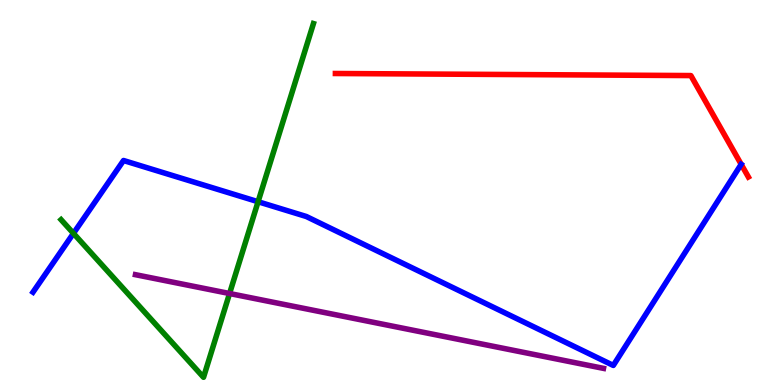[{'lines': ['blue', 'red'], 'intersections': []}, {'lines': ['green', 'red'], 'intersections': []}, {'lines': ['purple', 'red'], 'intersections': []}, {'lines': ['blue', 'green'], 'intersections': [{'x': 0.948, 'y': 3.94}, {'x': 3.33, 'y': 4.76}]}, {'lines': ['blue', 'purple'], 'intersections': []}, {'lines': ['green', 'purple'], 'intersections': [{'x': 2.96, 'y': 2.38}]}]